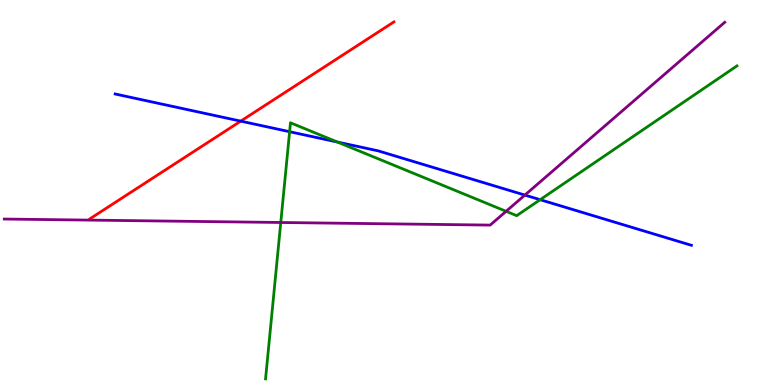[{'lines': ['blue', 'red'], 'intersections': [{'x': 3.11, 'y': 6.85}]}, {'lines': ['green', 'red'], 'intersections': []}, {'lines': ['purple', 'red'], 'intersections': []}, {'lines': ['blue', 'green'], 'intersections': [{'x': 3.74, 'y': 6.58}, {'x': 4.35, 'y': 6.31}, {'x': 6.97, 'y': 4.81}]}, {'lines': ['blue', 'purple'], 'intersections': [{'x': 6.77, 'y': 4.93}]}, {'lines': ['green', 'purple'], 'intersections': [{'x': 3.62, 'y': 4.22}, {'x': 6.53, 'y': 4.51}]}]